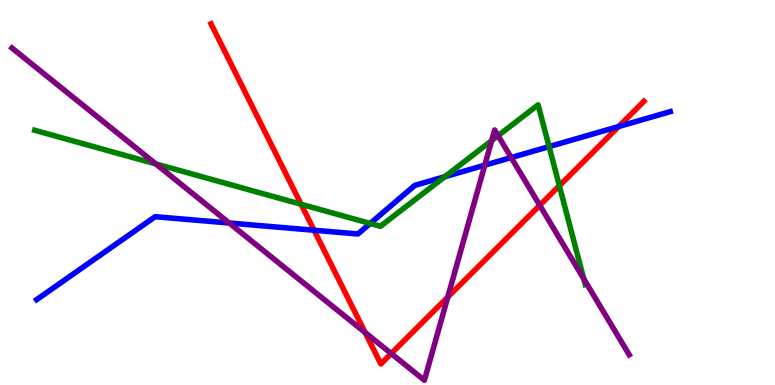[{'lines': ['blue', 'red'], 'intersections': [{'x': 4.05, 'y': 4.02}, {'x': 7.98, 'y': 6.71}]}, {'lines': ['green', 'red'], 'intersections': [{'x': 3.89, 'y': 4.69}, {'x': 7.22, 'y': 5.18}]}, {'lines': ['purple', 'red'], 'intersections': [{'x': 4.71, 'y': 1.36}, {'x': 5.05, 'y': 0.817}, {'x': 5.78, 'y': 2.28}, {'x': 6.96, 'y': 4.67}]}, {'lines': ['blue', 'green'], 'intersections': [{'x': 4.78, 'y': 4.2}, {'x': 5.74, 'y': 5.41}, {'x': 7.08, 'y': 6.19}]}, {'lines': ['blue', 'purple'], 'intersections': [{'x': 2.96, 'y': 4.21}, {'x': 6.26, 'y': 5.71}, {'x': 6.6, 'y': 5.91}]}, {'lines': ['green', 'purple'], 'intersections': [{'x': 2.01, 'y': 5.74}, {'x': 6.34, 'y': 6.35}, {'x': 6.43, 'y': 6.48}, {'x': 7.53, 'y': 2.76}]}]